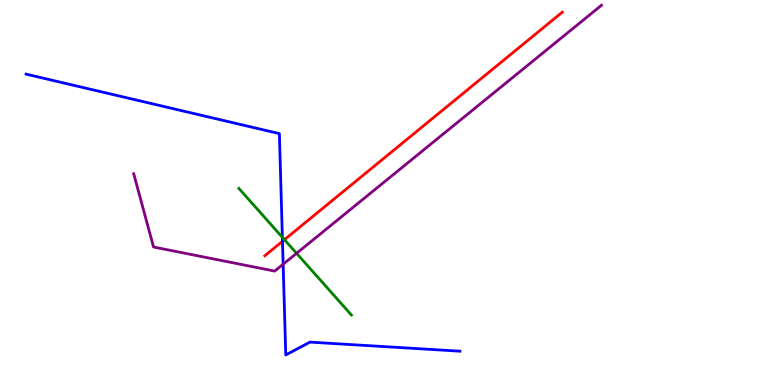[{'lines': ['blue', 'red'], 'intersections': [{'x': 3.64, 'y': 3.73}]}, {'lines': ['green', 'red'], 'intersections': [{'x': 3.67, 'y': 3.77}]}, {'lines': ['purple', 'red'], 'intersections': []}, {'lines': ['blue', 'green'], 'intersections': [{'x': 3.64, 'y': 3.84}]}, {'lines': ['blue', 'purple'], 'intersections': [{'x': 3.65, 'y': 3.14}]}, {'lines': ['green', 'purple'], 'intersections': [{'x': 3.83, 'y': 3.42}]}]